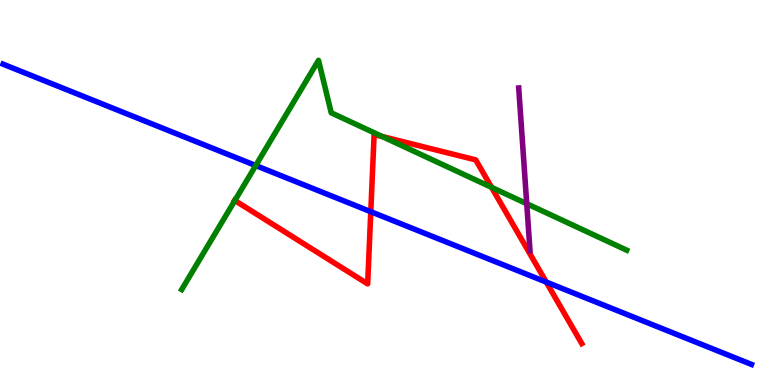[{'lines': ['blue', 'red'], 'intersections': [{'x': 4.78, 'y': 4.5}, {'x': 7.05, 'y': 2.67}]}, {'lines': ['green', 'red'], 'intersections': [{'x': 3.03, 'y': 4.79}, {'x': 4.93, 'y': 6.45}, {'x': 6.34, 'y': 5.13}]}, {'lines': ['purple', 'red'], 'intersections': []}, {'lines': ['blue', 'green'], 'intersections': [{'x': 3.3, 'y': 5.7}]}, {'lines': ['blue', 'purple'], 'intersections': []}, {'lines': ['green', 'purple'], 'intersections': [{'x': 6.8, 'y': 4.71}]}]